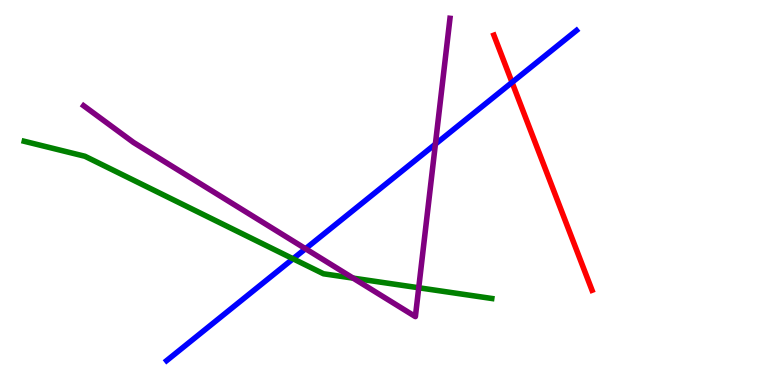[{'lines': ['blue', 'red'], 'intersections': [{'x': 6.61, 'y': 7.86}]}, {'lines': ['green', 'red'], 'intersections': []}, {'lines': ['purple', 'red'], 'intersections': []}, {'lines': ['blue', 'green'], 'intersections': [{'x': 3.78, 'y': 3.28}]}, {'lines': ['blue', 'purple'], 'intersections': [{'x': 3.94, 'y': 3.54}, {'x': 5.62, 'y': 6.26}]}, {'lines': ['green', 'purple'], 'intersections': [{'x': 4.56, 'y': 2.78}, {'x': 5.4, 'y': 2.53}]}]